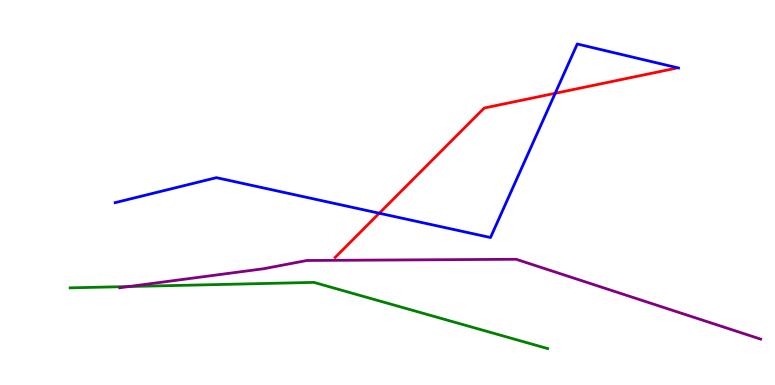[{'lines': ['blue', 'red'], 'intersections': [{'x': 4.89, 'y': 4.46}, {'x': 7.16, 'y': 7.58}]}, {'lines': ['green', 'red'], 'intersections': []}, {'lines': ['purple', 'red'], 'intersections': []}, {'lines': ['blue', 'green'], 'intersections': []}, {'lines': ['blue', 'purple'], 'intersections': []}, {'lines': ['green', 'purple'], 'intersections': [{'x': 1.66, 'y': 2.56}]}]